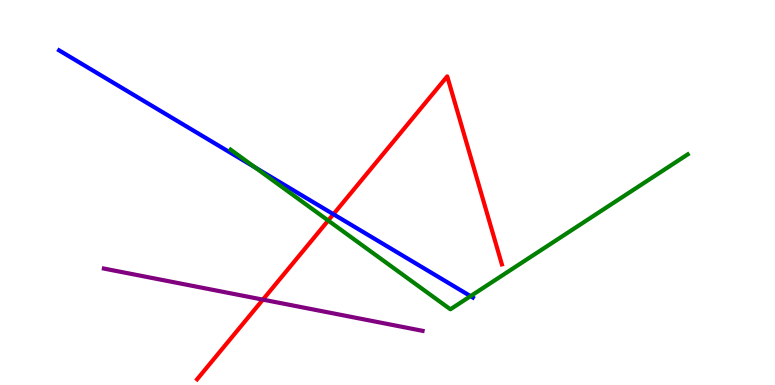[{'lines': ['blue', 'red'], 'intersections': [{'x': 4.3, 'y': 4.44}]}, {'lines': ['green', 'red'], 'intersections': [{'x': 4.23, 'y': 4.27}]}, {'lines': ['purple', 'red'], 'intersections': [{'x': 3.39, 'y': 2.22}]}, {'lines': ['blue', 'green'], 'intersections': [{'x': 3.29, 'y': 5.65}, {'x': 6.07, 'y': 2.31}]}, {'lines': ['blue', 'purple'], 'intersections': []}, {'lines': ['green', 'purple'], 'intersections': []}]